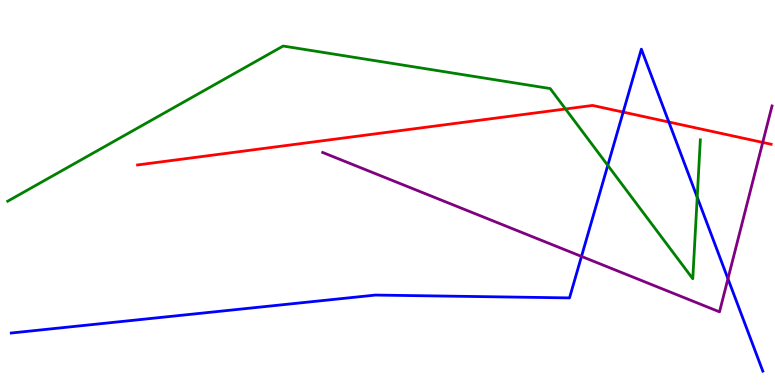[{'lines': ['blue', 'red'], 'intersections': [{'x': 8.04, 'y': 7.09}, {'x': 8.63, 'y': 6.83}]}, {'lines': ['green', 'red'], 'intersections': [{'x': 7.3, 'y': 7.17}]}, {'lines': ['purple', 'red'], 'intersections': [{'x': 9.84, 'y': 6.3}]}, {'lines': ['blue', 'green'], 'intersections': [{'x': 7.84, 'y': 5.7}, {'x': 9.0, 'y': 4.88}]}, {'lines': ['blue', 'purple'], 'intersections': [{'x': 7.5, 'y': 3.34}, {'x': 9.39, 'y': 2.76}]}, {'lines': ['green', 'purple'], 'intersections': []}]